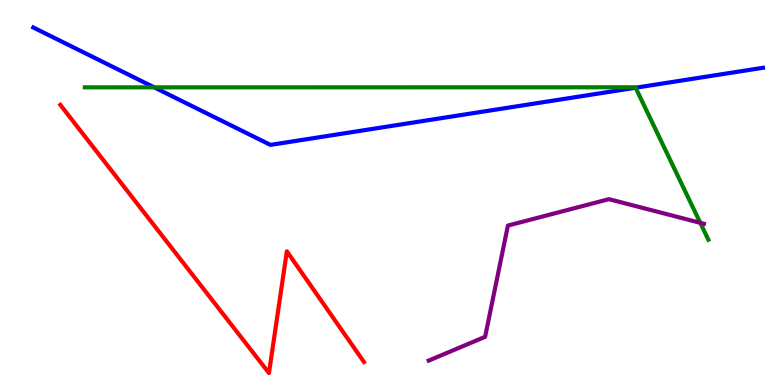[{'lines': ['blue', 'red'], 'intersections': []}, {'lines': ['green', 'red'], 'intersections': []}, {'lines': ['purple', 'red'], 'intersections': []}, {'lines': ['blue', 'green'], 'intersections': [{'x': 1.99, 'y': 7.73}, {'x': 8.2, 'y': 7.72}]}, {'lines': ['blue', 'purple'], 'intersections': []}, {'lines': ['green', 'purple'], 'intersections': [{'x': 9.04, 'y': 4.21}]}]